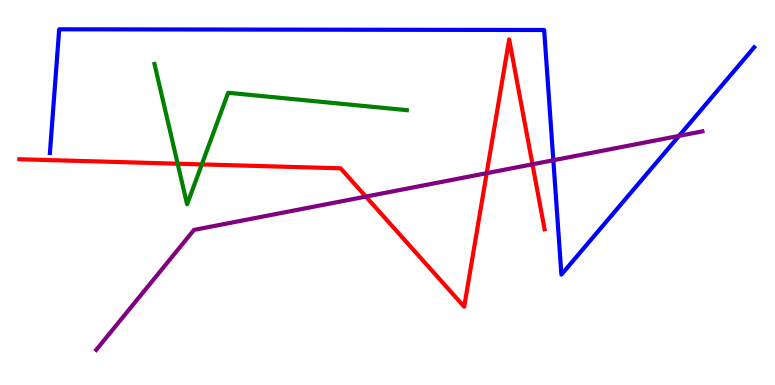[{'lines': ['blue', 'red'], 'intersections': []}, {'lines': ['green', 'red'], 'intersections': [{'x': 2.29, 'y': 5.75}, {'x': 2.6, 'y': 5.73}]}, {'lines': ['purple', 'red'], 'intersections': [{'x': 4.72, 'y': 4.89}, {'x': 6.28, 'y': 5.5}, {'x': 6.87, 'y': 5.73}]}, {'lines': ['blue', 'green'], 'intersections': []}, {'lines': ['blue', 'purple'], 'intersections': [{'x': 7.14, 'y': 5.84}, {'x': 8.76, 'y': 6.47}]}, {'lines': ['green', 'purple'], 'intersections': []}]